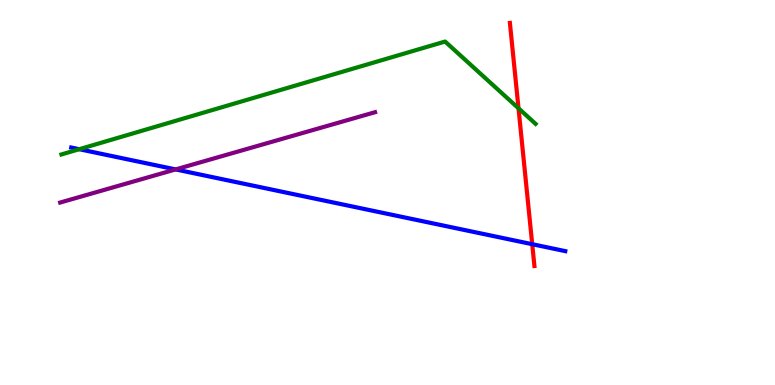[{'lines': ['blue', 'red'], 'intersections': [{'x': 6.87, 'y': 3.66}]}, {'lines': ['green', 'red'], 'intersections': [{'x': 6.69, 'y': 7.19}]}, {'lines': ['purple', 'red'], 'intersections': []}, {'lines': ['blue', 'green'], 'intersections': [{'x': 1.02, 'y': 6.12}]}, {'lines': ['blue', 'purple'], 'intersections': [{'x': 2.27, 'y': 5.6}]}, {'lines': ['green', 'purple'], 'intersections': []}]